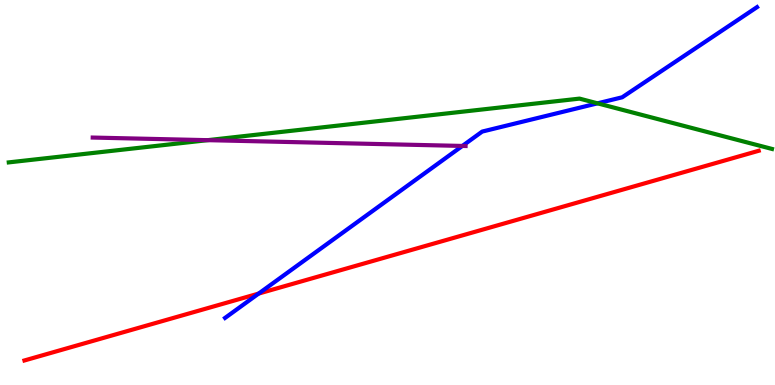[{'lines': ['blue', 'red'], 'intersections': [{'x': 3.34, 'y': 2.37}]}, {'lines': ['green', 'red'], 'intersections': []}, {'lines': ['purple', 'red'], 'intersections': []}, {'lines': ['blue', 'green'], 'intersections': [{'x': 7.71, 'y': 7.32}]}, {'lines': ['blue', 'purple'], 'intersections': [{'x': 5.97, 'y': 6.21}]}, {'lines': ['green', 'purple'], 'intersections': [{'x': 2.68, 'y': 6.36}]}]